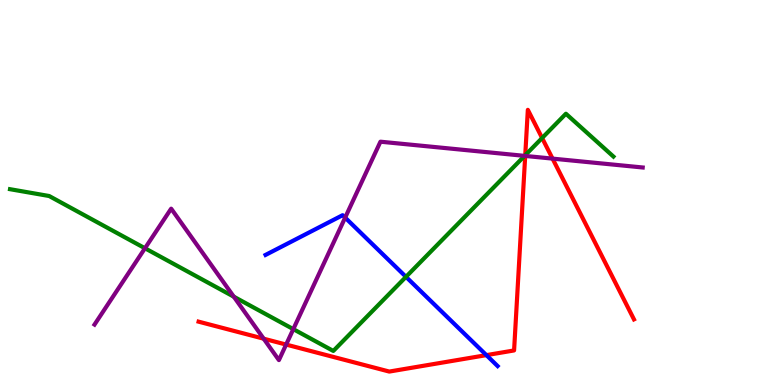[{'lines': ['blue', 'red'], 'intersections': [{'x': 6.28, 'y': 0.776}]}, {'lines': ['green', 'red'], 'intersections': [{'x': 6.78, 'y': 5.97}, {'x': 7.0, 'y': 6.42}]}, {'lines': ['purple', 'red'], 'intersections': [{'x': 3.4, 'y': 1.2}, {'x': 3.69, 'y': 1.05}, {'x': 6.78, 'y': 5.95}, {'x': 7.13, 'y': 5.88}]}, {'lines': ['blue', 'green'], 'intersections': [{'x': 5.24, 'y': 2.81}]}, {'lines': ['blue', 'purple'], 'intersections': [{'x': 4.45, 'y': 4.35}]}, {'lines': ['green', 'purple'], 'intersections': [{'x': 1.87, 'y': 3.55}, {'x': 3.02, 'y': 2.29}, {'x': 3.78, 'y': 1.45}, {'x': 6.77, 'y': 5.95}]}]